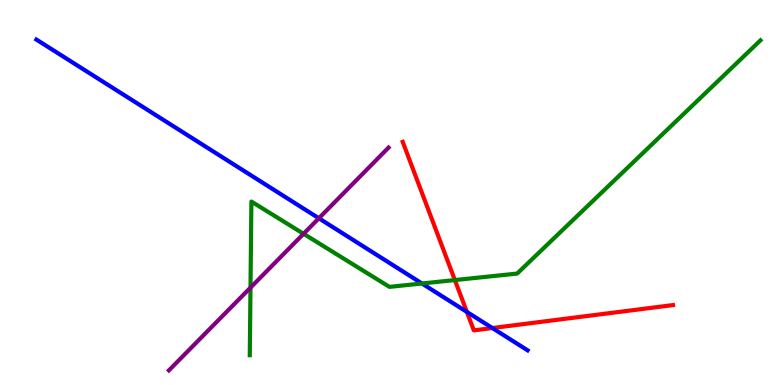[{'lines': ['blue', 'red'], 'intersections': [{'x': 6.02, 'y': 1.9}, {'x': 6.35, 'y': 1.48}]}, {'lines': ['green', 'red'], 'intersections': [{'x': 5.87, 'y': 2.73}]}, {'lines': ['purple', 'red'], 'intersections': []}, {'lines': ['blue', 'green'], 'intersections': [{'x': 5.44, 'y': 2.64}]}, {'lines': ['blue', 'purple'], 'intersections': [{'x': 4.11, 'y': 4.33}]}, {'lines': ['green', 'purple'], 'intersections': [{'x': 3.23, 'y': 2.53}, {'x': 3.92, 'y': 3.93}]}]